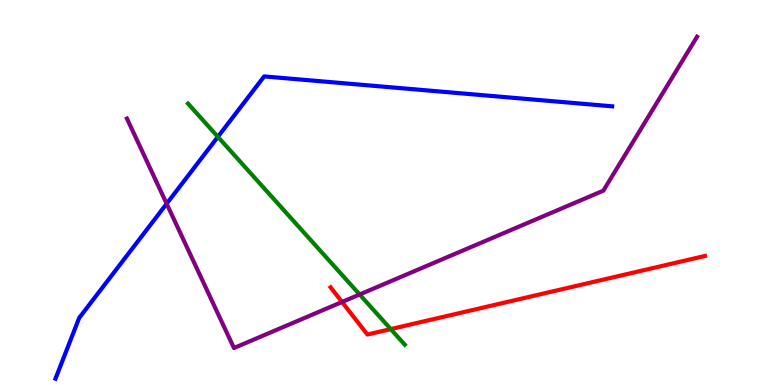[{'lines': ['blue', 'red'], 'intersections': []}, {'lines': ['green', 'red'], 'intersections': [{'x': 5.04, 'y': 1.45}]}, {'lines': ['purple', 'red'], 'intersections': [{'x': 4.41, 'y': 2.16}]}, {'lines': ['blue', 'green'], 'intersections': [{'x': 2.81, 'y': 6.45}]}, {'lines': ['blue', 'purple'], 'intersections': [{'x': 2.15, 'y': 4.71}]}, {'lines': ['green', 'purple'], 'intersections': [{'x': 4.64, 'y': 2.35}]}]